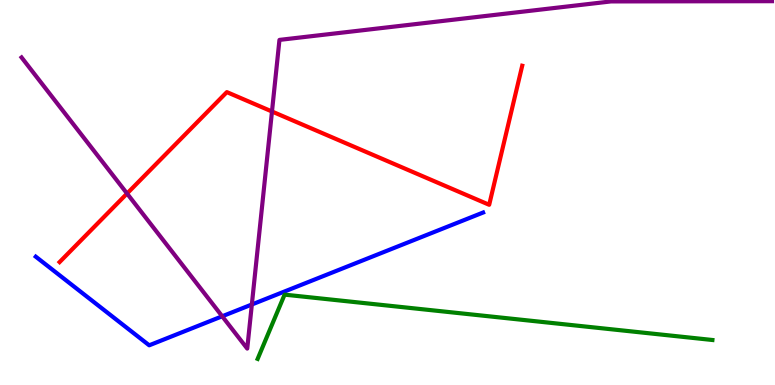[{'lines': ['blue', 'red'], 'intersections': []}, {'lines': ['green', 'red'], 'intersections': []}, {'lines': ['purple', 'red'], 'intersections': [{'x': 1.64, 'y': 4.97}, {'x': 3.51, 'y': 7.1}]}, {'lines': ['blue', 'green'], 'intersections': []}, {'lines': ['blue', 'purple'], 'intersections': [{'x': 2.87, 'y': 1.78}, {'x': 3.25, 'y': 2.09}]}, {'lines': ['green', 'purple'], 'intersections': []}]